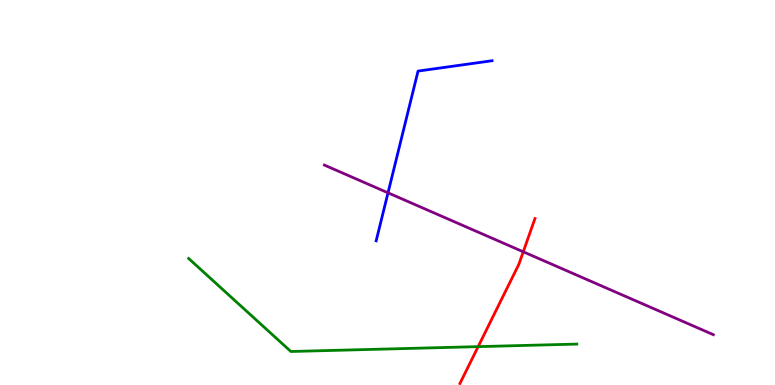[{'lines': ['blue', 'red'], 'intersections': []}, {'lines': ['green', 'red'], 'intersections': [{'x': 6.17, 'y': 0.996}]}, {'lines': ['purple', 'red'], 'intersections': [{'x': 6.75, 'y': 3.46}]}, {'lines': ['blue', 'green'], 'intersections': []}, {'lines': ['blue', 'purple'], 'intersections': [{'x': 5.01, 'y': 4.99}]}, {'lines': ['green', 'purple'], 'intersections': []}]